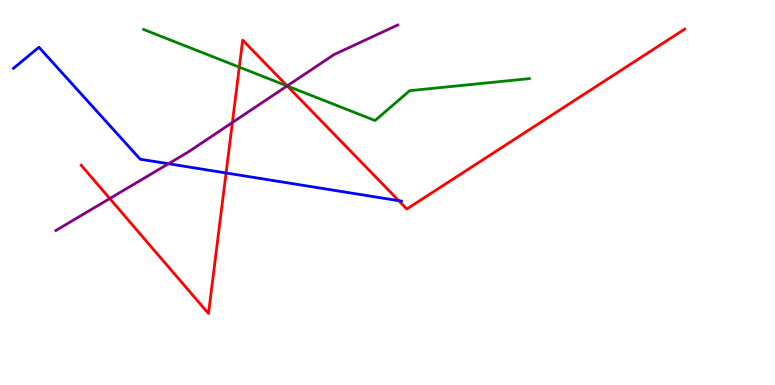[{'lines': ['blue', 'red'], 'intersections': [{'x': 2.92, 'y': 5.51}, {'x': 5.15, 'y': 4.79}]}, {'lines': ['green', 'red'], 'intersections': [{'x': 3.09, 'y': 8.26}, {'x': 3.71, 'y': 7.77}]}, {'lines': ['purple', 'red'], 'intersections': [{'x': 1.42, 'y': 4.84}, {'x': 3.0, 'y': 6.82}, {'x': 3.71, 'y': 7.77}]}, {'lines': ['blue', 'green'], 'intersections': []}, {'lines': ['blue', 'purple'], 'intersections': [{'x': 2.17, 'y': 5.75}]}, {'lines': ['green', 'purple'], 'intersections': [{'x': 3.7, 'y': 7.77}]}]